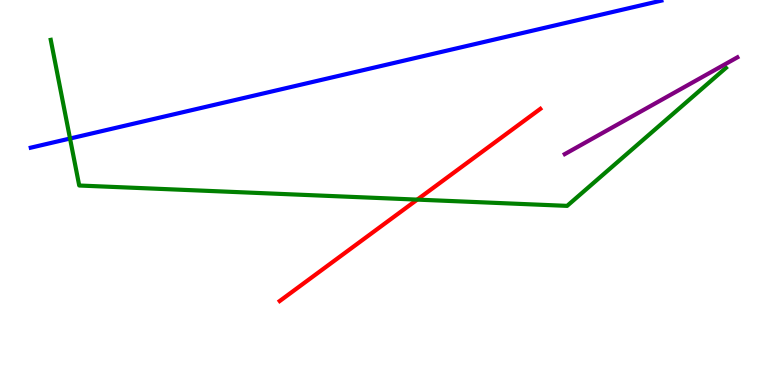[{'lines': ['blue', 'red'], 'intersections': []}, {'lines': ['green', 'red'], 'intersections': [{'x': 5.38, 'y': 4.82}]}, {'lines': ['purple', 'red'], 'intersections': []}, {'lines': ['blue', 'green'], 'intersections': [{'x': 0.904, 'y': 6.4}]}, {'lines': ['blue', 'purple'], 'intersections': []}, {'lines': ['green', 'purple'], 'intersections': []}]